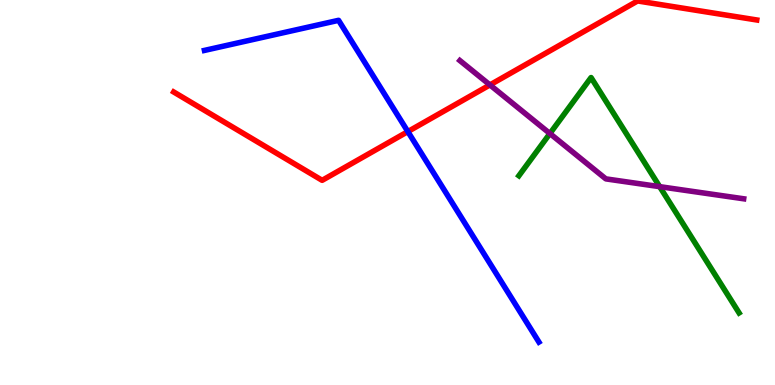[{'lines': ['blue', 'red'], 'intersections': [{'x': 5.26, 'y': 6.58}]}, {'lines': ['green', 'red'], 'intersections': []}, {'lines': ['purple', 'red'], 'intersections': [{'x': 6.32, 'y': 7.79}]}, {'lines': ['blue', 'green'], 'intersections': []}, {'lines': ['blue', 'purple'], 'intersections': []}, {'lines': ['green', 'purple'], 'intersections': [{'x': 7.1, 'y': 6.53}, {'x': 8.51, 'y': 5.15}]}]